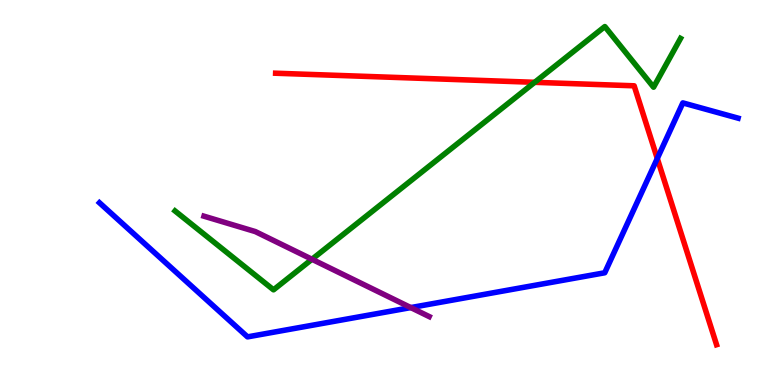[{'lines': ['blue', 'red'], 'intersections': [{'x': 8.48, 'y': 5.88}]}, {'lines': ['green', 'red'], 'intersections': [{'x': 6.9, 'y': 7.86}]}, {'lines': ['purple', 'red'], 'intersections': []}, {'lines': ['blue', 'green'], 'intersections': []}, {'lines': ['blue', 'purple'], 'intersections': [{'x': 5.3, 'y': 2.01}]}, {'lines': ['green', 'purple'], 'intersections': [{'x': 4.03, 'y': 3.27}]}]